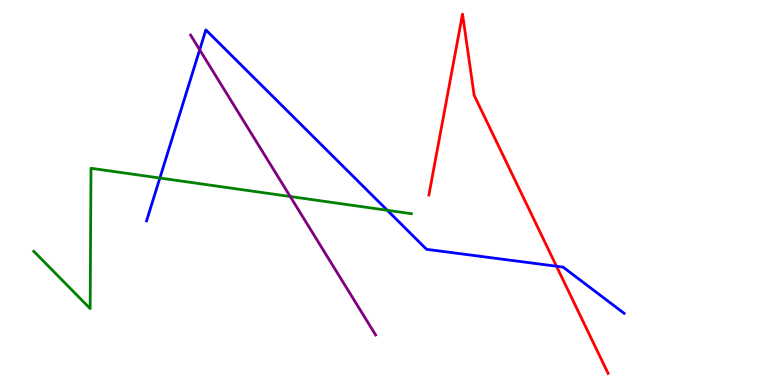[{'lines': ['blue', 'red'], 'intersections': [{'x': 7.18, 'y': 3.08}]}, {'lines': ['green', 'red'], 'intersections': []}, {'lines': ['purple', 'red'], 'intersections': []}, {'lines': ['blue', 'green'], 'intersections': [{'x': 2.06, 'y': 5.38}, {'x': 5.0, 'y': 4.54}]}, {'lines': ['blue', 'purple'], 'intersections': [{'x': 2.58, 'y': 8.71}]}, {'lines': ['green', 'purple'], 'intersections': [{'x': 3.74, 'y': 4.9}]}]